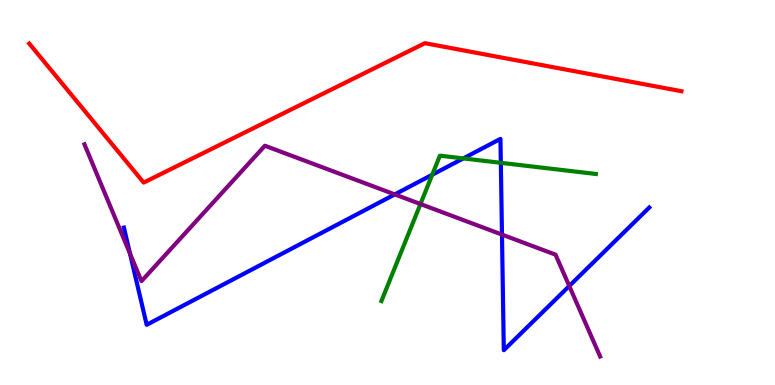[{'lines': ['blue', 'red'], 'intersections': []}, {'lines': ['green', 'red'], 'intersections': []}, {'lines': ['purple', 'red'], 'intersections': []}, {'lines': ['blue', 'green'], 'intersections': [{'x': 5.58, 'y': 5.46}, {'x': 5.98, 'y': 5.89}, {'x': 6.46, 'y': 5.77}]}, {'lines': ['blue', 'purple'], 'intersections': [{'x': 1.68, 'y': 3.41}, {'x': 5.09, 'y': 4.95}, {'x': 6.48, 'y': 3.91}, {'x': 7.35, 'y': 2.57}]}, {'lines': ['green', 'purple'], 'intersections': [{'x': 5.43, 'y': 4.7}]}]